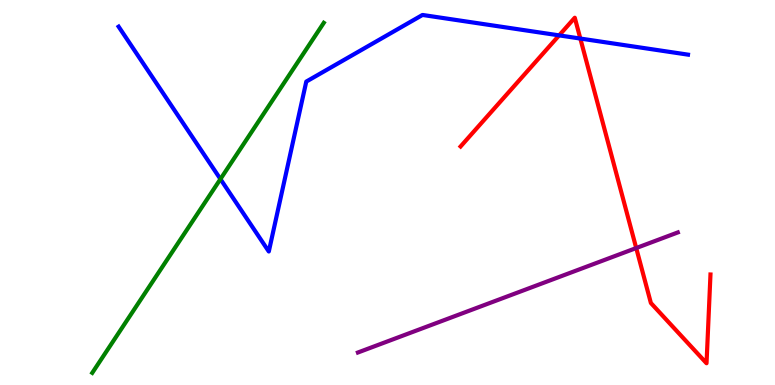[{'lines': ['blue', 'red'], 'intersections': [{'x': 7.21, 'y': 9.08}, {'x': 7.49, 'y': 9.0}]}, {'lines': ['green', 'red'], 'intersections': []}, {'lines': ['purple', 'red'], 'intersections': [{'x': 8.21, 'y': 3.56}]}, {'lines': ['blue', 'green'], 'intersections': [{'x': 2.84, 'y': 5.35}]}, {'lines': ['blue', 'purple'], 'intersections': []}, {'lines': ['green', 'purple'], 'intersections': []}]